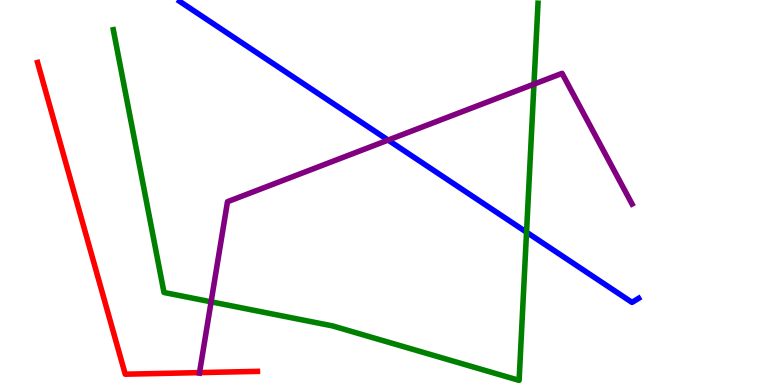[{'lines': ['blue', 'red'], 'intersections': []}, {'lines': ['green', 'red'], 'intersections': []}, {'lines': ['purple', 'red'], 'intersections': [{'x': 2.57, 'y': 0.322}]}, {'lines': ['blue', 'green'], 'intersections': [{'x': 6.79, 'y': 3.97}]}, {'lines': ['blue', 'purple'], 'intersections': [{'x': 5.01, 'y': 6.36}]}, {'lines': ['green', 'purple'], 'intersections': [{'x': 2.72, 'y': 2.16}, {'x': 6.89, 'y': 7.81}]}]